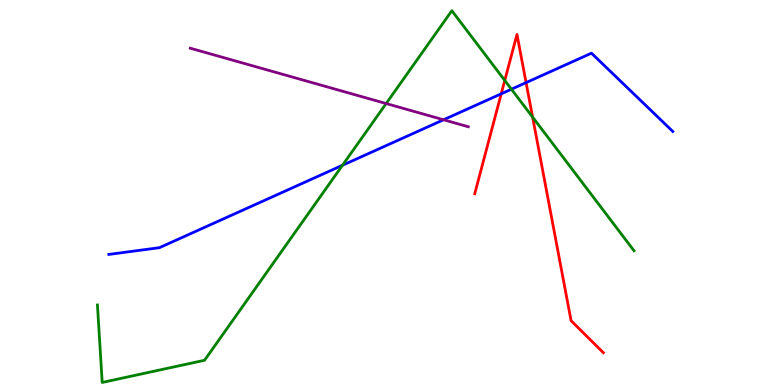[{'lines': ['blue', 'red'], 'intersections': [{'x': 6.47, 'y': 7.56}, {'x': 6.79, 'y': 7.85}]}, {'lines': ['green', 'red'], 'intersections': [{'x': 6.51, 'y': 7.91}, {'x': 6.87, 'y': 6.96}]}, {'lines': ['purple', 'red'], 'intersections': []}, {'lines': ['blue', 'green'], 'intersections': [{'x': 4.42, 'y': 5.71}, {'x': 6.6, 'y': 7.68}]}, {'lines': ['blue', 'purple'], 'intersections': [{'x': 5.72, 'y': 6.89}]}, {'lines': ['green', 'purple'], 'intersections': [{'x': 4.98, 'y': 7.31}]}]